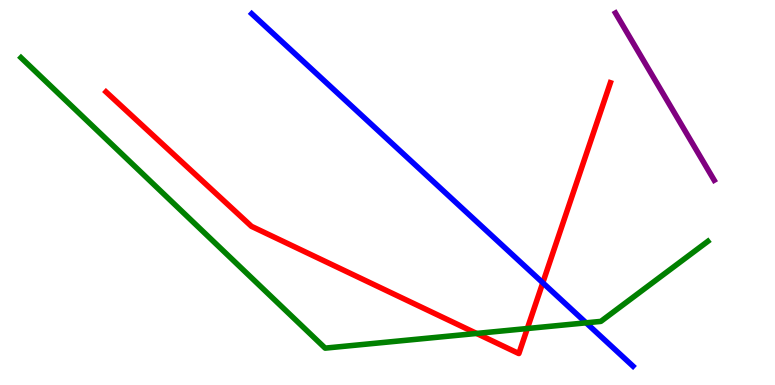[{'lines': ['blue', 'red'], 'intersections': [{'x': 7.0, 'y': 2.66}]}, {'lines': ['green', 'red'], 'intersections': [{'x': 6.15, 'y': 1.34}, {'x': 6.8, 'y': 1.47}]}, {'lines': ['purple', 'red'], 'intersections': []}, {'lines': ['blue', 'green'], 'intersections': [{'x': 7.56, 'y': 1.62}]}, {'lines': ['blue', 'purple'], 'intersections': []}, {'lines': ['green', 'purple'], 'intersections': []}]